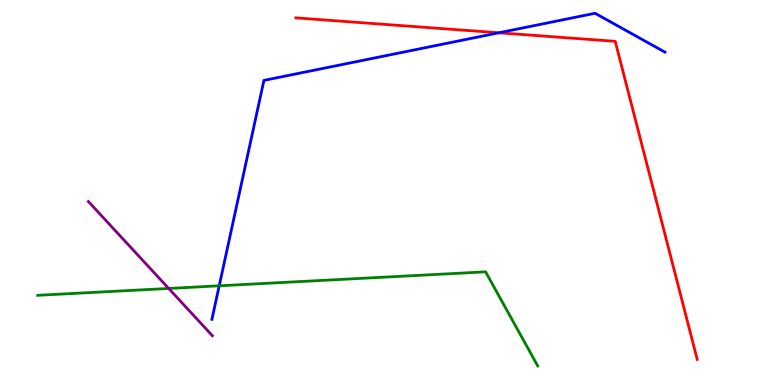[{'lines': ['blue', 'red'], 'intersections': [{'x': 6.44, 'y': 9.15}]}, {'lines': ['green', 'red'], 'intersections': []}, {'lines': ['purple', 'red'], 'intersections': []}, {'lines': ['blue', 'green'], 'intersections': [{'x': 2.83, 'y': 2.58}]}, {'lines': ['blue', 'purple'], 'intersections': []}, {'lines': ['green', 'purple'], 'intersections': [{'x': 2.18, 'y': 2.51}]}]